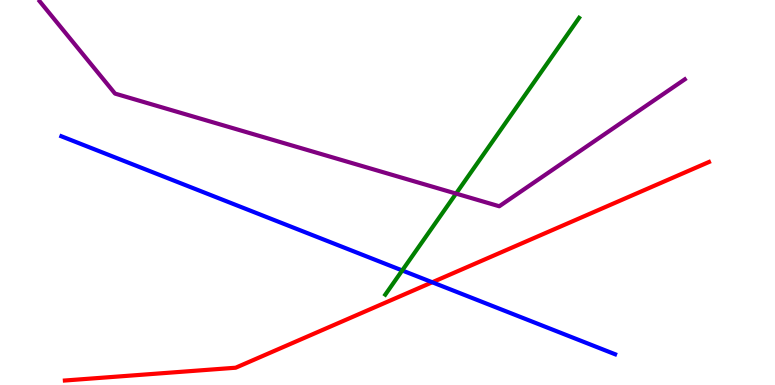[{'lines': ['blue', 'red'], 'intersections': [{'x': 5.58, 'y': 2.67}]}, {'lines': ['green', 'red'], 'intersections': []}, {'lines': ['purple', 'red'], 'intersections': []}, {'lines': ['blue', 'green'], 'intersections': [{'x': 5.19, 'y': 2.98}]}, {'lines': ['blue', 'purple'], 'intersections': []}, {'lines': ['green', 'purple'], 'intersections': [{'x': 5.88, 'y': 4.97}]}]